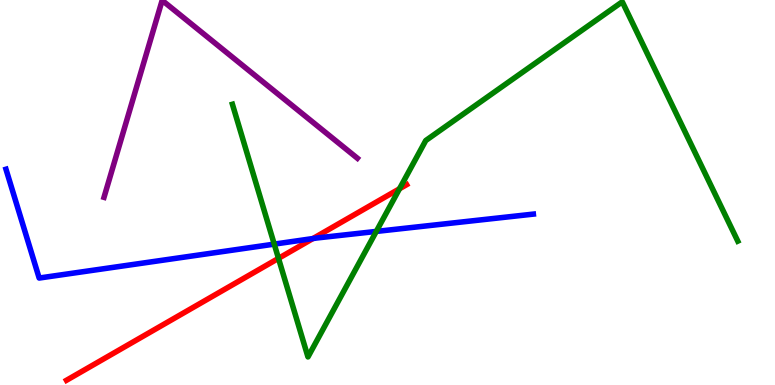[{'lines': ['blue', 'red'], 'intersections': [{'x': 4.04, 'y': 3.8}]}, {'lines': ['green', 'red'], 'intersections': [{'x': 3.59, 'y': 3.29}, {'x': 5.15, 'y': 5.1}]}, {'lines': ['purple', 'red'], 'intersections': []}, {'lines': ['blue', 'green'], 'intersections': [{'x': 3.54, 'y': 3.66}, {'x': 4.86, 'y': 3.99}]}, {'lines': ['blue', 'purple'], 'intersections': []}, {'lines': ['green', 'purple'], 'intersections': []}]